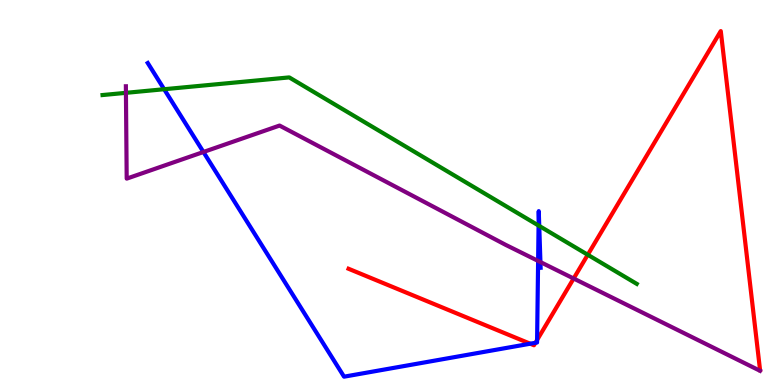[{'lines': ['blue', 'red'], 'intersections': [{'x': 6.84, 'y': 1.07}, {'x': 6.91, 'y': 1.1}, {'x': 6.93, 'y': 1.17}]}, {'lines': ['green', 'red'], 'intersections': [{'x': 7.58, 'y': 3.38}]}, {'lines': ['purple', 'red'], 'intersections': [{'x': 7.4, 'y': 2.77}]}, {'lines': ['blue', 'green'], 'intersections': [{'x': 2.12, 'y': 7.68}, {'x': 6.95, 'y': 4.14}, {'x': 6.96, 'y': 4.13}]}, {'lines': ['blue', 'purple'], 'intersections': [{'x': 2.62, 'y': 6.05}, {'x': 6.94, 'y': 3.22}, {'x': 6.97, 'y': 3.19}]}, {'lines': ['green', 'purple'], 'intersections': [{'x': 1.62, 'y': 7.59}]}]